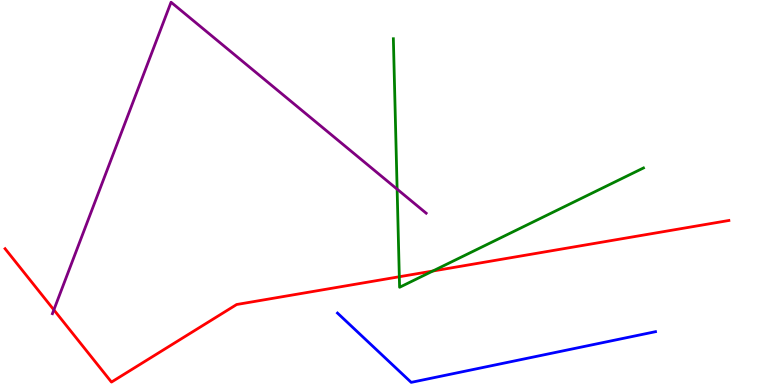[{'lines': ['blue', 'red'], 'intersections': []}, {'lines': ['green', 'red'], 'intersections': [{'x': 5.15, 'y': 2.81}, {'x': 5.58, 'y': 2.96}]}, {'lines': ['purple', 'red'], 'intersections': [{'x': 0.695, 'y': 1.95}]}, {'lines': ['blue', 'green'], 'intersections': []}, {'lines': ['blue', 'purple'], 'intersections': []}, {'lines': ['green', 'purple'], 'intersections': [{'x': 5.12, 'y': 5.09}]}]